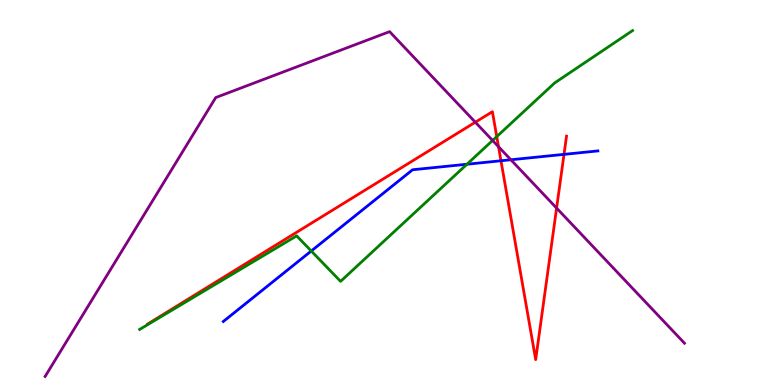[{'lines': ['blue', 'red'], 'intersections': [{'x': 6.46, 'y': 5.82}, {'x': 7.28, 'y': 5.99}]}, {'lines': ['green', 'red'], 'intersections': [{'x': 6.41, 'y': 6.45}]}, {'lines': ['purple', 'red'], 'intersections': [{'x': 6.13, 'y': 6.83}, {'x': 6.43, 'y': 6.19}, {'x': 7.18, 'y': 4.6}]}, {'lines': ['blue', 'green'], 'intersections': [{'x': 4.02, 'y': 3.48}, {'x': 6.03, 'y': 5.73}]}, {'lines': ['blue', 'purple'], 'intersections': [{'x': 6.59, 'y': 5.85}]}, {'lines': ['green', 'purple'], 'intersections': [{'x': 6.36, 'y': 6.35}]}]